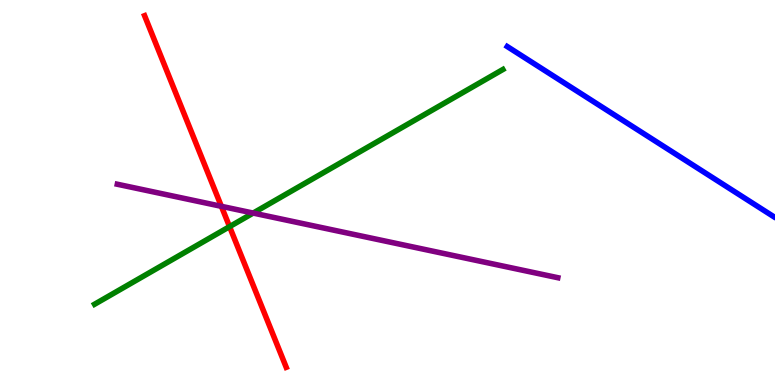[{'lines': ['blue', 'red'], 'intersections': []}, {'lines': ['green', 'red'], 'intersections': [{'x': 2.96, 'y': 4.11}]}, {'lines': ['purple', 'red'], 'intersections': [{'x': 2.86, 'y': 4.64}]}, {'lines': ['blue', 'green'], 'intersections': []}, {'lines': ['blue', 'purple'], 'intersections': []}, {'lines': ['green', 'purple'], 'intersections': [{'x': 3.27, 'y': 4.47}]}]